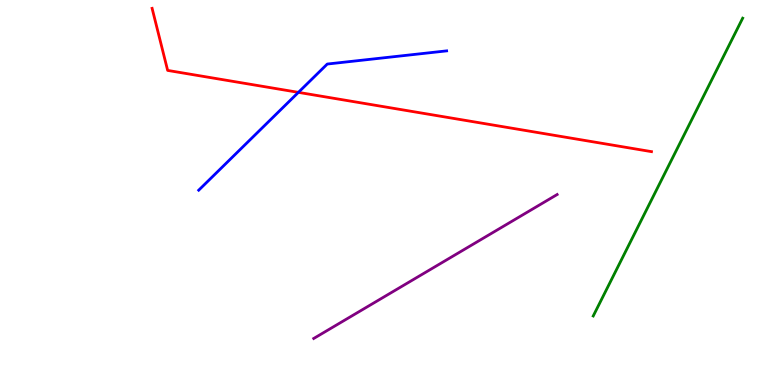[{'lines': ['blue', 'red'], 'intersections': [{'x': 3.85, 'y': 7.6}]}, {'lines': ['green', 'red'], 'intersections': []}, {'lines': ['purple', 'red'], 'intersections': []}, {'lines': ['blue', 'green'], 'intersections': []}, {'lines': ['blue', 'purple'], 'intersections': []}, {'lines': ['green', 'purple'], 'intersections': []}]